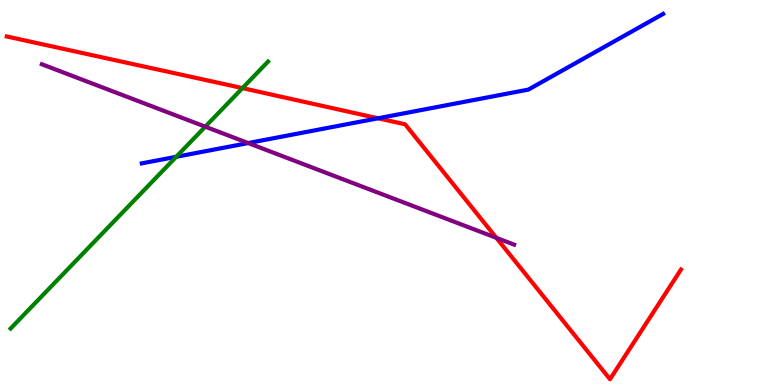[{'lines': ['blue', 'red'], 'intersections': [{'x': 4.88, 'y': 6.93}]}, {'lines': ['green', 'red'], 'intersections': [{'x': 3.13, 'y': 7.71}]}, {'lines': ['purple', 'red'], 'intersections': [{'x': 6.4, 'y': 3.82}]}, {'lines': ['blue', 'green'], 'intersections': [{'x': 2.27, 'y': 5.93}]}, {'lines': ['blue', 'purple'], 'intersections': [{'x': 3.2, 'y': 6.28}]}, {'lines': ['green', 'purple'], 'intersections': [{'x': 2.65, 'y': 6.71}]}]